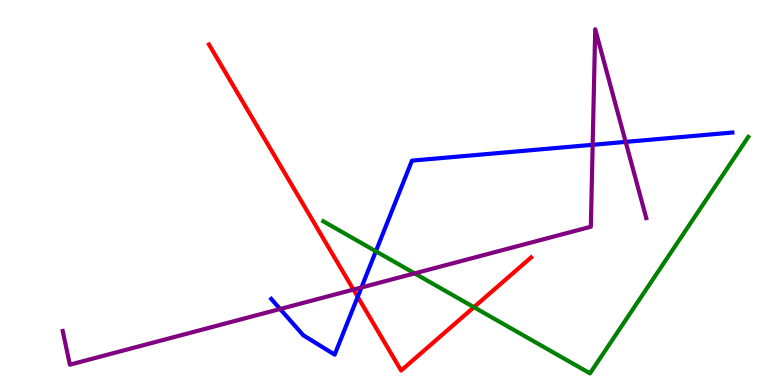[{'lines': ['blue', 'red'], 'intersections': [{'x': 4.62, 'y': 2.29}]}, {'lines': ['green', 'red'], 'intersections': [{'x': 6.12, 'y': 2.02}]}, {'lines': ['purple', 'red'], 'intersections': [{'x': 4.56, 'y': 2.48}]}, {'lines': ['blue', 'green'], 'intersections': [{'x': 4.85, 'y': 3.47}]}, {'lines': ['blue', 'purple'], 'intersections': [{'x': 3.61, 'y': 1.97}, {'x': 4.66, 'y': 2.53}, {'x': 7.65, 'y': 6.24}, {'x': 8.07, 'y': 6.31}]}, {'lines': ['green', 'purple'], 'intersections': [{'x': 5.35, 'y': 2.9}]}]